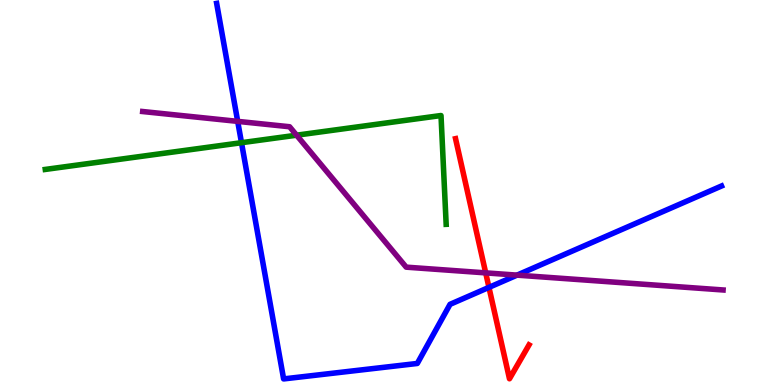[{'lines': ['blue', 'red'], 'intersections': [{'x': 6.31, 'y': 2.54}]}, {'lines': ['green', 'red'], 'intersections': []}, {'lines': ['purple', 'red'], 'intersections': [{'x': 6.27, 'y': 2.91}]}, {'lines': ['blue', 'green'], 'intersections': [{'x': 3.12, 'y': 6.29}]}, {'lines': ['blue', 'purple'], 'intersections': [{'x': 3.07, 'y': 6.85}, {'x': 6.67, 'y': 2.85}]}, {'lines': ['green', 'purple'], 'intersections': [{'x': 3.83, 'y': 6.49}]}]